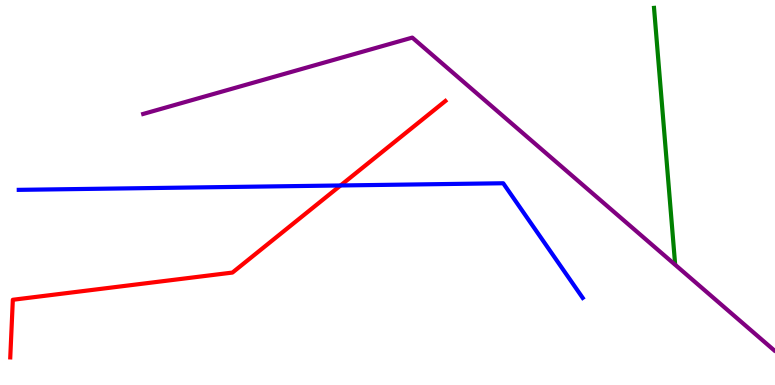[{'lines': ['blue', 'red'], 'intersections': [{'x': 4.39, 'y': 5.18}]}, {'lines': ['green', 'red'], 'intersections': []}, {'lines': ['purple', 'red'], 'intersections': []}, {'lines': ['blue', 'green'], 'intersections': []}, {'lines': ['blue', 'purple'], 'intersections': []}, {'lines': ['green', 'purple'], 'intersections': []}]